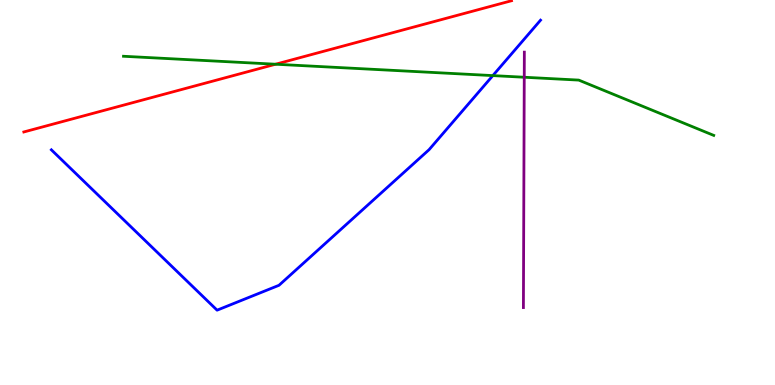[{'lines': ['blue', 'red'], 'intersections': []}, {'lines': ['green', 'red'], 'intersections': [{'x': 3.56, 'y': 8.33}]}, {'lines': ['purple', 'red'], 'intersections': []}, {'lines': ['blue', 'green'], 'intersections': [{'x': 6.36, 'y': 8.04}]}, {'lines': ['blue', 'purple'], 'intersections': []}, {'lines': ['green', 'purple'], 'intersections': [{'x': 6.76, 'y': 7.99}]}]